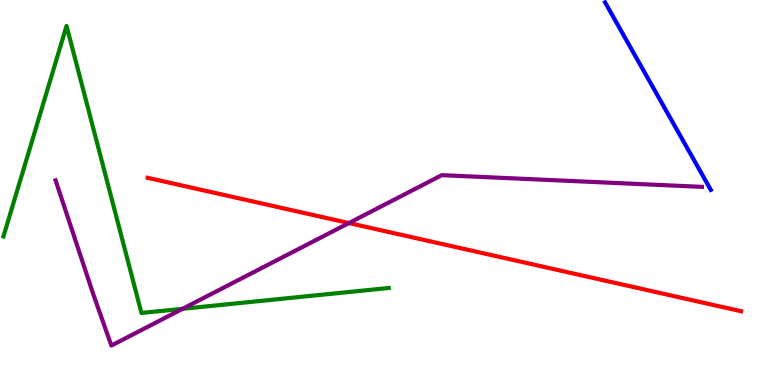[{'lines': ['blue', 'red'], 'intersections': []}, {'lines': ['green', 'red'], 'intersections': []}, {'lines': ['purple', 'red'], 'intersections': [{'x': 4.5, 'y': 4.21}]}, {'lines': ['blue', 'green'], 'intersections': []}, {'lines': ['blue', 'purple'], 'intersections': []}, {'lines': ['green', 'purple'], 'intersections': [{'x': 2.36, 'y': 1.98}]}]